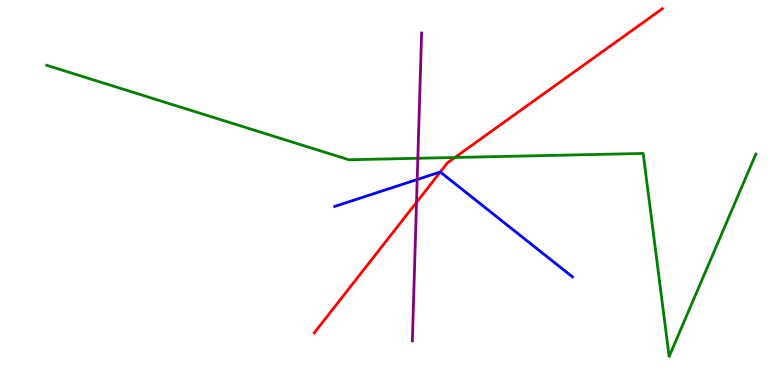[{'lines': ['blue', 'red'], 'intersections': [{'x': 5.68, 'y': 5.53}]}, {'lines': ['green', 'red'], 'intersections': [{'x': 5.87, 'y': 5.91}]}, {'lines': ['purple', 'red'], 'intersections': [{'x': 5.37, 'y': 4.74}]}, {'lines': ['blue', 'green'], 'intersections': []}, {'lines': ['blue', 'purple'], 'intersections': [{'x': 5.38, 'y': 5.34}]}, {'lines': ['green', 'purple'], 'intersections': [{'x': 5.39, 'y': 5.89}]}]